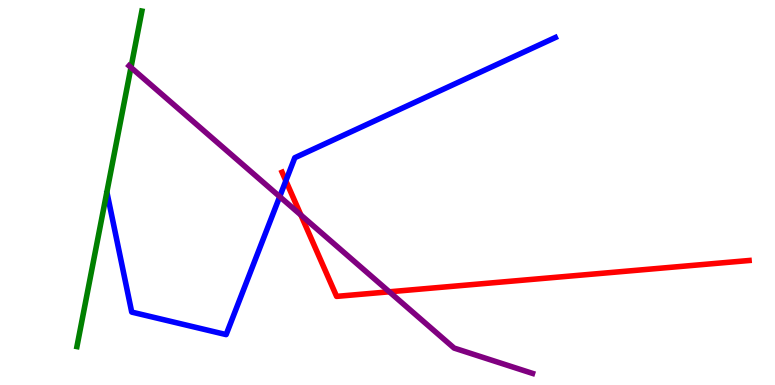[{'lines': ['blue', 'red'], 'intersections': [{'x': 3.69, 'y': 5.3}]}, {'lines': ['green', 'red'], 'intersections': []}, {'lines': ['purple', 'red'], 'intersections': [{'x': 3.88, 'y': 4.41}, {'x': 5.02, 'y': 2.42}]}, {'lines': ['blue', 'green'], 'intersections': []}, {'lines': ['blue', 'purple'], 'intersections': [{'x': 3.61, 'y': 4.89}]}, {'lines': ['green', 'purple'], 'intersections': [{'x': 1.69, 'y': 8.25}]}]